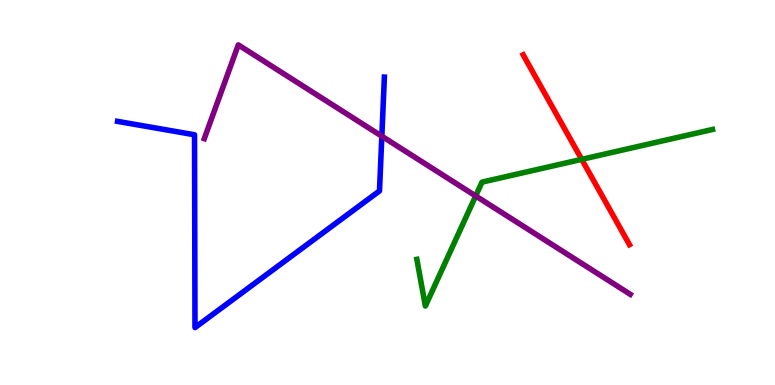[{'lines': ['blue', 'red'], 'intersections': []}, {'lines': ['green', 'red'], 'intersections': [{'x': 7.51, 'y': 5.86}]}, {'lines': ['purple', 'red'], 'intersections': []}, {'lines': ['blue', 'green'], 'intersections': []}, {'lines': ['blue', 'purple'], 'intersections': [{'x': 4.93, 'y': 6.46}]}, {'lines': ['green', 'purple'], 'intersections': [{'x': 6.14, 'y': 4.91}]}]